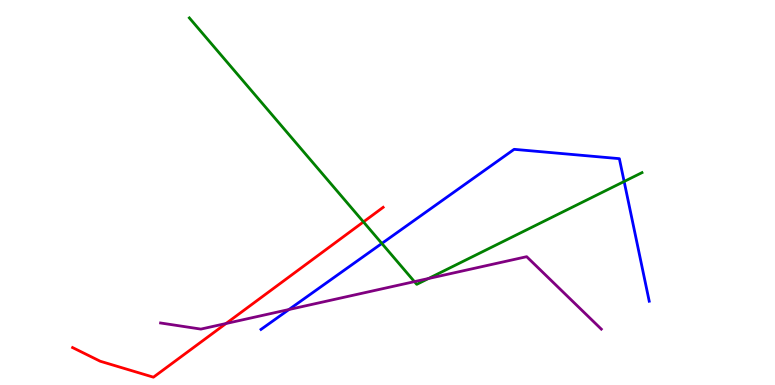[{'lines': ['blue', 'red'], 'intersections': []}, {'lines': ['green', 'red'], 'intersections': [{'x': 4.69, 'y': 4.24}]}, {'lines': ['purple', 'red'], 'intersections': [{'x': 2.92, 'y': 1.6}]}, {'lines': ['blue', 'green'], 'intersections': [{'x': 4.93, 'y': 3.68}, {'x': 8.05, 'y': 5.29}]}, {'lines': ['blue', 'purple'], 'intersections': [{'x': 3.73, 'y': 1.96}]}, {'lines': ['green', 'purple'], 'intersections': [{'x': 5.35, 'y': 2.68}, {'x': 5.53, 'y': 2.77}]}]